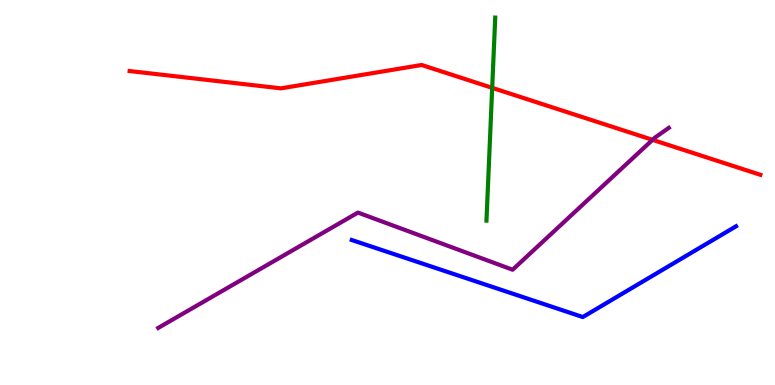[{'lines': ['blue', 'red'], 'intersections': []}, {'lines': ['green', 'red'], 'intersections': [{'x': 6.35, 'y': 7.72}]}, {'lines': ['purple', 'red'], 'intersections': [{'x': 8.42, 'y': 6.37}]}, {'lines': ['blue', 'green'], 'intersections': []}, {'lines': ['blue', 'purple'], 'intersections': []}, {'lines': ['green', 'purple'], 'intersections': []}]